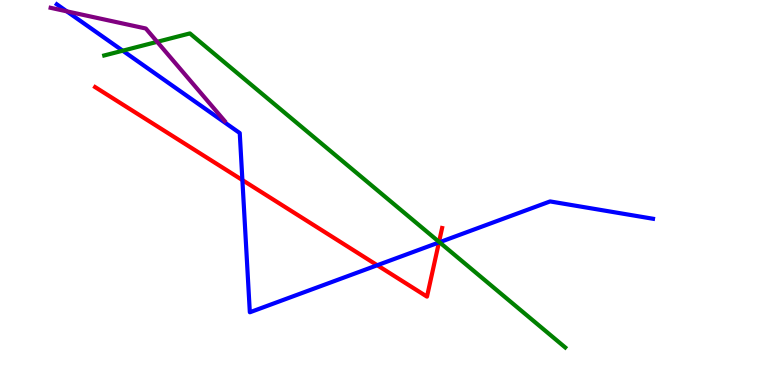[{'lines': ['blue', 'red'], 'intersections': [{'x': 3.13, 'y': 5.32}, {'x': 4.87, 'y': 3.11}, {'x': 5.66, 'y': 3.7}]}, {'lines': ['green', 'red'], 'intersections': [{'x': 5.67, 'y': 3.72}]}, {'lines': ['purple', 'red'], 'intersections': []}, {'lines': ['blue', 'green'], 'intersections': [{'x': 1.58, 'y': 8.68}, {'x': 5.67, 'y': 3.71}]}, {'lines': ['blue', 'purple'], 'intersections': [{'x': 0.861, 'y': 9.71}]}, {'lines': ['green', 'purple'], 'intersections': [{'x': 2.03, 'y': 8.91}]}]